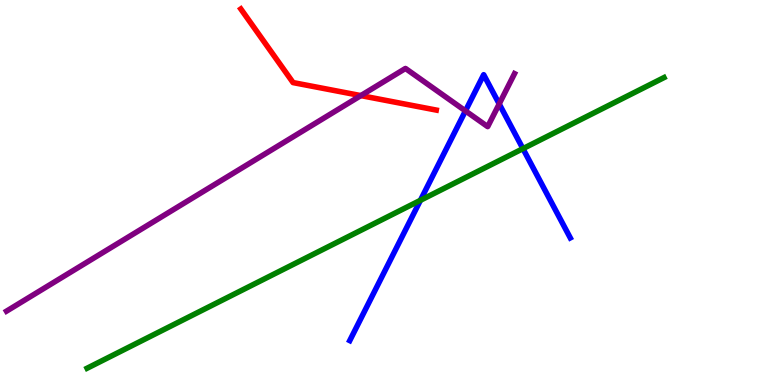[{'lines': ['blue', 'red'], 'intersections': []}, {'lines': ['green', 'red'], 'intersections': []}, {'lines': ['purple', 'red'], 'intersections': [{'x': 4.66, 'y': 7.52}]}, {'lines': ['blue', 'green'], 'intersections': [{'x': 5.42, 'y': 4.8}, {'x': 6.75, 'y': 6.14}]}, {'lines': ['blue', 'purple'], 'intersections': [{'x': 6.01, 'y': 7.12}, {'x': 6.44, 'y': 7.3}]}, {'lines': ['green', 'purple'], 'intersections': []}]